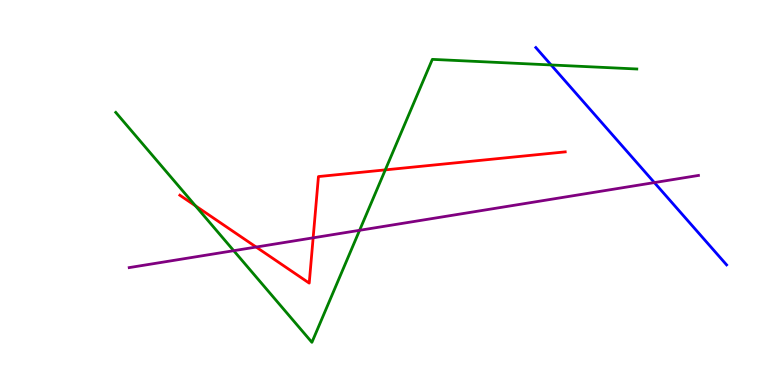[{'lines': ['blue', 'red'], 'intersections': []}, {'lines': ['green', 'red'], 'intersections': [{'x': 2.52, 'y': 4.65}, {'x': 4.97, 'y': 5.59}]}, {'lines': ['purple', 'red'], 'intersections': [{'x': 3.31, 'y': 3.58}, {'x': 4.04, 'y': 3.82}]}, {'lines': ['blue', 'green'], 'intersections': [{'x': 7.11, 'y': 8.31}]}, {'lines': ['blue', 'purple'], 'intersections': [{'x': 8.44, 'y': 5.26}]}, {'lines': ['green', 'purple'], 'intersections': [{'x': 3.02, 'y': 3.49}, {'x': 4.64, 'y': 4.02}]}]